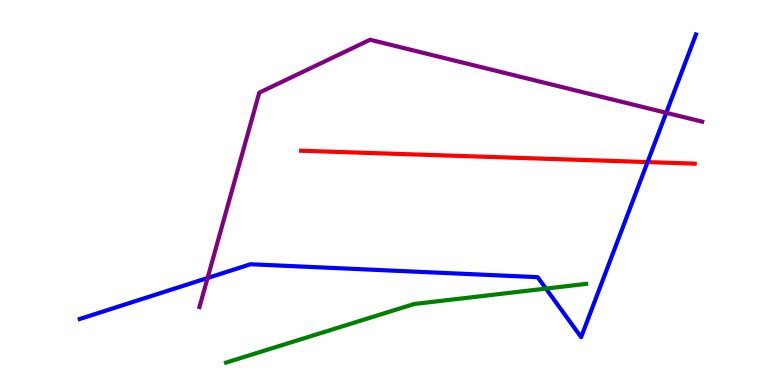[{'lines': ['blue', 'red'], 'intersections': [{'x': 8.36, 'y': 5.79}]}, {'lines': ['green', 'red'], 'intersections': []}, {'lines': ['purple', 'red'], 'intersections': []}, {'lines': ['blue', 'green'], 'intersections': [{'x': 7.04, 'y': 2.5}]}, {'lines': ['blue', 'purple'], 'intersections': [{'x': 2.68, 'y': 2.78}, {'x': 8.6, 'y': 7.07}]}, {'lines': ['green', 'purple'], 'intersections': []}]